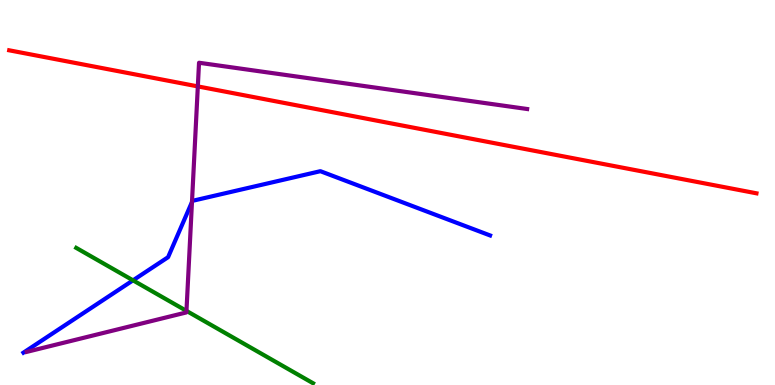[{'lines': ['blue', 'red'], 'intersections': []}, {'lines': ['green', 'red'], 'intersections': []}, {'lines': ['purple', 'red'], 'intersections': [{'x': 2.55, 'y': 7.76}]}, {'lines': ['blue', 'green'], 'intersections': [{'x': 1.72, 'y': 2.72}]}, {'lines': ['blue', 'purple'], 'intersections': [{'x': 2.48, 'y': 4.75}]}, {'lines': ['green', 'purple'], 'intersections': [{'x': 2.41, 'y': 1.93}]}]